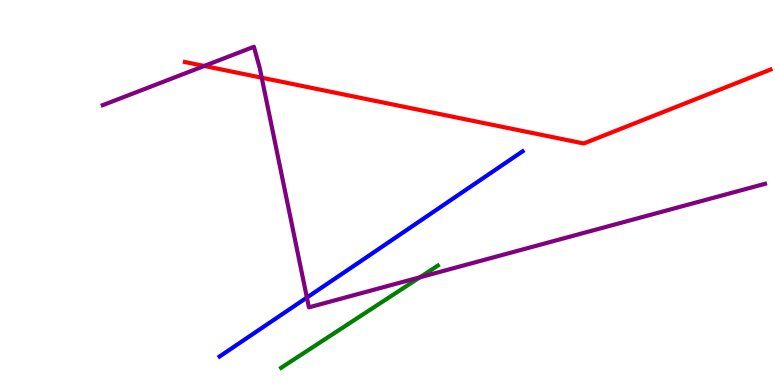[{'lines': ['blue', 'red'], 'intersections': []}, {'lines': ['green', 'red'], 'intersections': []}, {'lines': ['purple', 'red'], 'intersections': [{'x': 2.64, 'y': 8.29}, {'x': 3.38, 'y': 7.98}]}, {'lines': ['blue', 'green'], 'intersections': []}, {'lines': ['blue', 'purple'], 'intersections': [{'x': 3.96, 'y': 2.27}]}, {'lines': ['green', 'purple'], 'intersections': [{'x': 5.42, 'y': 2.8}]}]